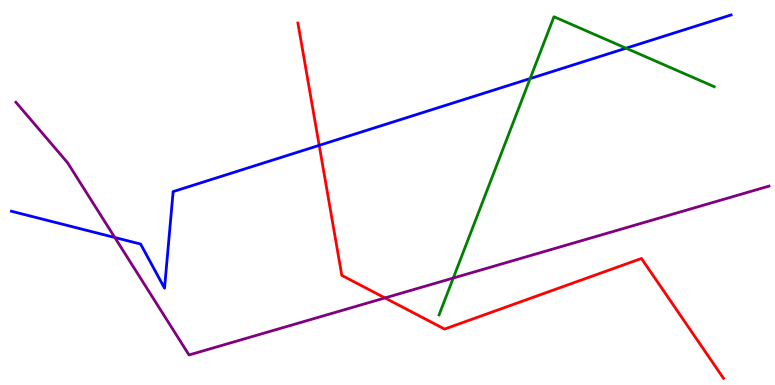[{'lines': ['blue', 'red'], 'intersections': [{'x': 4.12, 'y': 6.22}]}, {'lines': ['green', 'red'], 'intersections': []}, {'lines': ['purple', 'red'], 'intersections': [{'x': 4.97, 'y': 2.26}]}, {'lines': ['blue', 'green'], 'intersections': [{'x': 6.84, 'y': 7.96}, {'x': 8.08, 'y': 8.75}]}, {'lines': ['blue', 'purple'], 'intersections': [{'x': 1.48, 'y': 3.83}]}, {'lines': ['green', 'purple'], 'intersections': [{'x': 5.85, 'y': 2.78}]}]